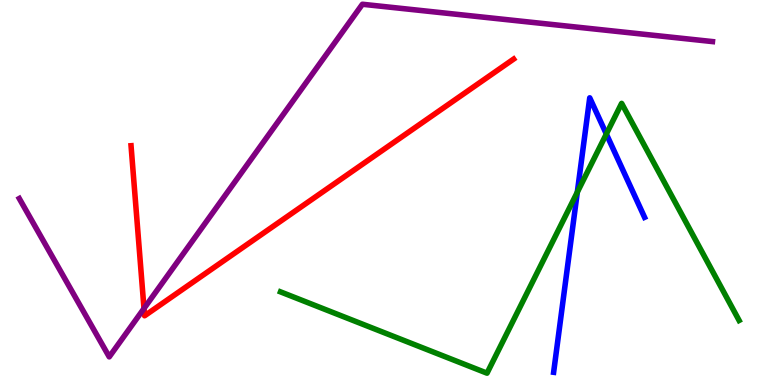[{'lines': ['blue', 'red'], 'intersections': []}, {'lines': ['green', 'red'], 'intersections': []}, {'lines': ['purple', 'red'], 'intersections': [{'x': 1.86, 'y': 1.99}]}, {'lines': ['blue', 'green'], 'intersections': [{'x': 7.45, 'y': 5.01}, {'x': 7.82, 'y': 6.52}]}, {'lines': ['blue', 'purple'], 'intersections': []}, {'lines': ['green', 'purple'], 'intersections': []}]